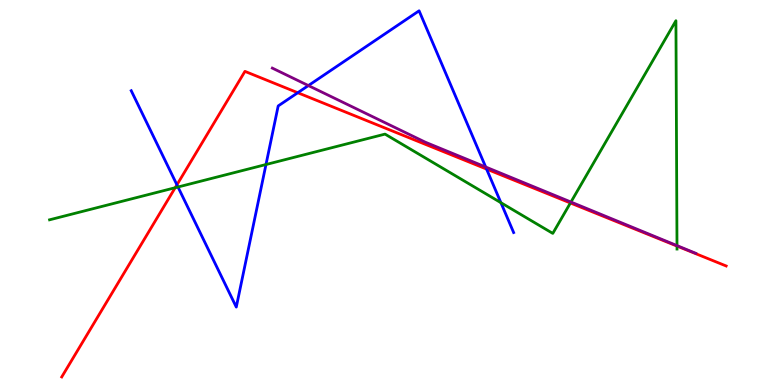[{'lines': ['blue', 'red'], 'intersections': [{'x': 2.28, 'y': 5.2}, {'x': 3.84, 'y': 7.59}, {'x': 6.28, 'y': 5.61}]}, {'lines': ['green', 'red'], 'intersections': [{'x': 2.26, 'y': 5.12}, {'x': 7.36, 'y': 4.73}, {'x': 8.74, 'y': 3.61}]}, {'lines': ['purple', 'red'], 'intersections': []}, {'lines': ['blue', 'green'], 'intersections': [{'x': 2.3, 'y': 5.14}, {'x': 3.43, 'y': 5.73}, {'x': 6.46, 'y': 4.74}]}, {'lines': ['blue', 'purple'], 'intersections': [{'x': 3.98, 'y': 7.78}, {'x': 6.27, 'y': 5.66}]}, {'lines': ['green', 'purple'], 'intersections': [{'x': 7.37, 'y': 4.75}, {'x': 8.74, 'y': 3.62}]}]